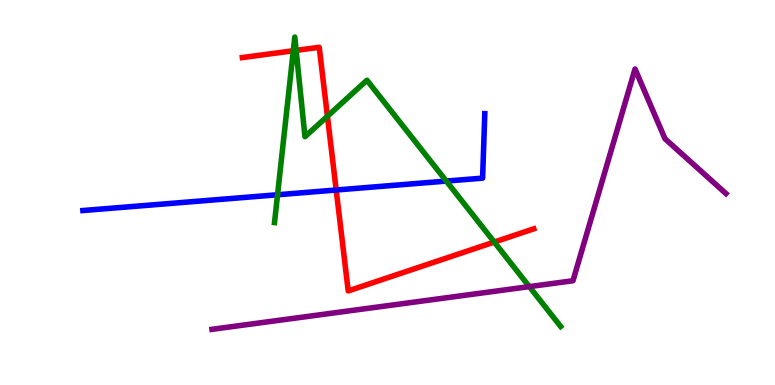[{'lines': ['blue', 'red'], 'intersections': [{'x': 4.34, 'y': 5.06}]}, {'lines': ['green', 'red'], 'intersections': [{'x': 3.78, 'y': 8.68}, {'x': 3.82, 'y': 8.69}, {'x': 4.22, 'y': 6.98}, {'x': 6.38, 'y': 3.71}]}, {'lines': ['purple', 'red'], 'intersections': []}, {'lines': ['blue', 'green'], 'intersections': [{'x': 3.58, 'y': 4.94}, {'x': 5.76, 'y': 5.3}]}, {'lines': ['blue', 'purple'], 'intersections': []}, {'lines': ['green', 'purple'], 'intersections': [{'x': 6.83, 'y': 2.56}]}]